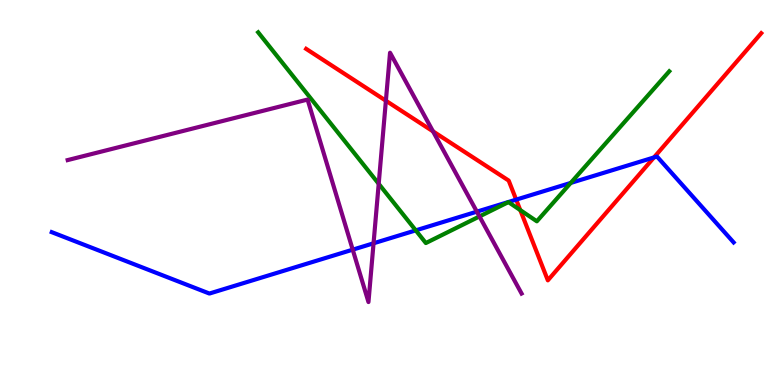[{'lines': ['blue', 'red'], 'intersections': [{'x': 6.66, 'y': 4.81}, {'x': 8.44, 'y': 5.91}]}, {'lines': ['green', 'red'], 'intersections': [{'x': 6.71, 'y': 4.54}]}, {'lines': ['purple', 'red'], 'intersections': [{'x': 4.98, 'y': 7.38}, {'x': 5.59, 'y': 6.59}]}, {'lines': ['blue', 'green'], 'intersections': [{'x': 5.36, 'y': 4.02}, {'x': 7.36, 'y': 5.25}]}, {'lines': ['blue', 'purple'], 'intersections': [{'x': 4.55, 'y': 3.52}, {'x': 4.82, 'y': 3.68}, {'x': 6.15, 'y': 4.5}]}, {'lines': ['green', 'purple'], 'intersections': [{'x': 4.89, 'y': 5.23}, {'x': 6.19, 'y': 4.38}]}]